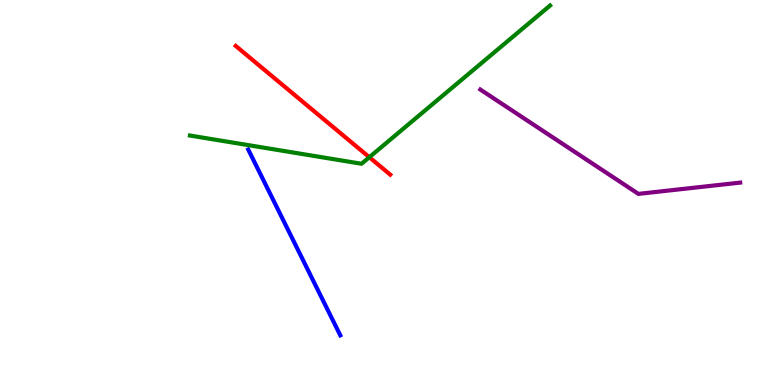[{'lines': ['blue', 'red'], 'intersections': []}, {'lines': ['green', 'red'], 'intersections': [{'x': 4.77, 'y': 5.92}]}, {'lines': ['purple', 'red'], 'intersections': []}, {'lines': ['blue', 'green'], 'intersections': []}, {'lines': ['blue', 'purple'], 'intersections': []}, {'lines': ['green', 'purple'], 'intersections': []}]